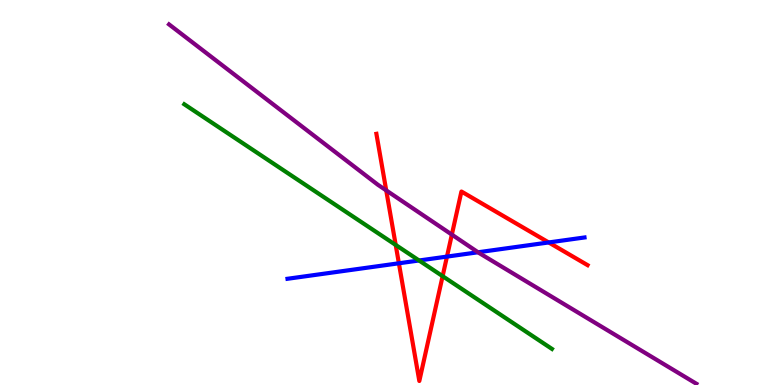[{'lines': ['blue', 'red'], 'intersections': [{'x': 5.15, 'y': 3.16}, {'x': 5.77, 'y': 3.34}, {'x': 7.08, 'y': 3.7}]}, {'lines': ['green', 'red'], 'intersections': [{'x': 5.11, 'y': 3.64}, {'x': 5.71, 'y': 2.83}]}, {'lines': ['purple', 'red'], 'intersections': [{'x': 4.98, 'y': 5.05}, {'x': 5.83, 'y': 3.91}]}, {'lines': ['blue', 'green'], 'intersections': [{'x': 5.41, 'y': 3.23}]}, {'lines': ['blue', 'purple'], 'intersections': [{'x': 6.17, 'y': 3.45}]}, {'lines': ['green', 'purple'], 'intersections': []}]